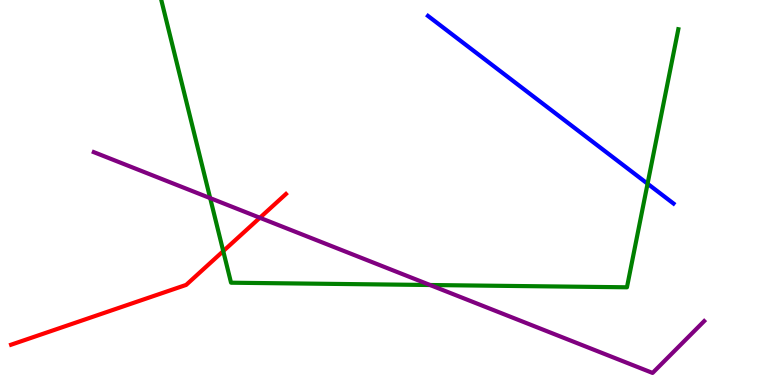[{'lines': ['blue', 'red'], 'intersections': []}, {'lines': ['green', 'red'], 'intersections': [{'x': 2.88, 'y': 3.48}]}, {'lines': ['purple', 'red'], 'intersections': [{'x': 3.35, 'y': 4.34}]}, {'lines': ['blue', 'green'], 'intersections': [{'x': 8.36, 'y': 5.23}]}, {'lines': ['blue', 'purple'], 'intersections': []}, {'lines': ['green', 'purple'], 'intersections': [{'x': 2.71, 'y': 4.85}, {'x': 5.55, 'y': 2.6}]}]